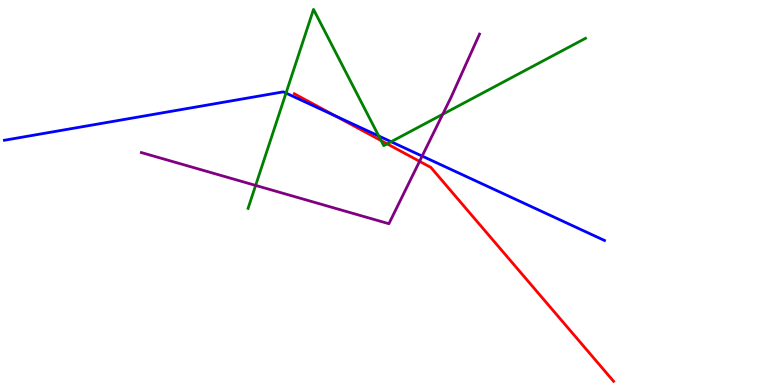[{'lines': ['blue', 'red'], 'intersections': [{'x': 4.33, 'y': 6.99}]}, {'lines': ['green', 'red'], 'intersections': [{'x': 4.92, 'y': 6.35}, {'x': 5.0, 'y': 6.26}]}, {'lines': ['purple', 'red'], 'intersections': [{'x': 5.41, 'y': 5.81}]}, {'lines': ['blue', 'green'], 'intersections': [{'x': 3.69, 'y': 7.58}, {'x': 4.89, 'y': 6.47}, {'x': 5.05, 'y': 6.32}]}, {'lines': ['blue', 'purple'], 'intersections': [{'x': 5.45, 'y': 5.95}]}, {'lines': ['green', 'purple'], 'intersections': [{'x': 3.3, 'y': 5.18}, {'x': 5.71, 'y': 7.03}]}]